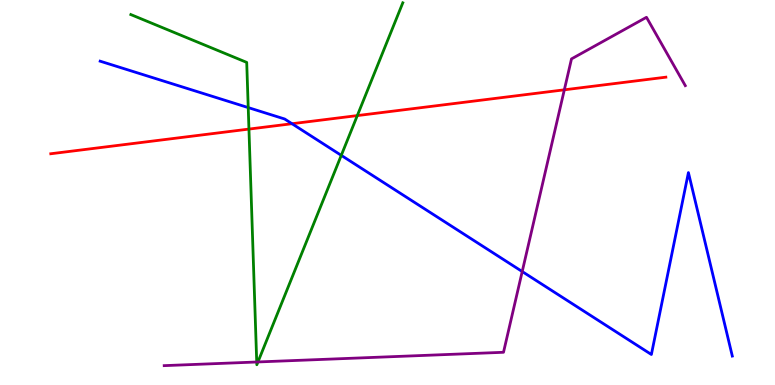[{'lines': ['blue', 'red'], 'intersections': [{'x': 3.77, 'y': 6.79}]}, {'lines': ['green', 'red'], 'intersections': [{'x': 3.21, 'y': 6.65}, {'x': 4.61, 'y': 7.0}]}, {'lines': ['purple', 'red'], 'intersections': [{'x': 7.28, 'y': 7.67}]}, {'lines': ['blue', 'green'], 'intersections': [{'x': 3.2, 'y': 7.21}, {'x': 4.4, 'y': 5.96}]}, {'lines': ['blue', 'purple'], 'intersections': [{'x': 6.74, 'y': 2.95}]}, {'lines': ['green', 'purple'], 'intersections': [{'x': 3.31, 'y': 0.597}, {'x': 3.33, 'y': 0.599}]}]